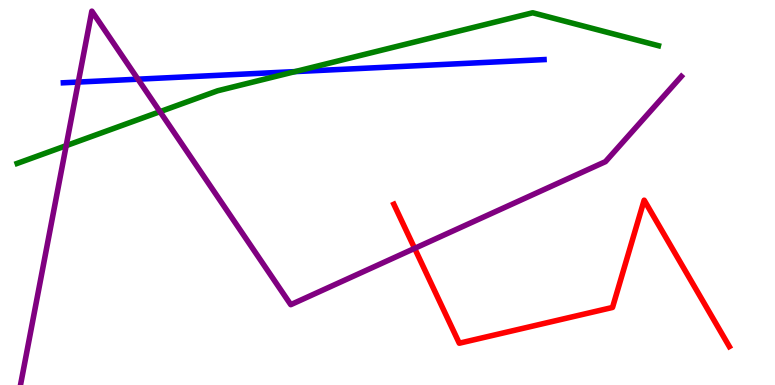[{'lines': ['blue', 'red'], 'intersections': []}, {'lines': ['green', 'red'], 'intersections': []}, {'lines': ['purple', 'red'], 'intersections': [{'x': 5.35, 'y': 3.55}]}, {'lines': ['blue', 'green'], 'intersections': [{'x': 3.81, 'y': 8.14}]}, {'lines': ['blue', 'purple'], 'intersections': [{'x': 1.01, 'y': 7.87}, {'x': 1.78, 'y': 7.94}]}, {'lines': ['green', 'purple'], 'intersections': [{'x': 0.854, 'y': 6.22}, {'x': 2.06, 'y': 7.1}]}]